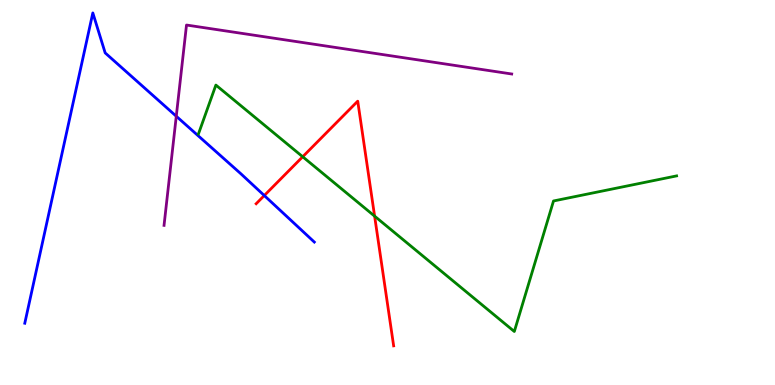[{'lines': ['blue', 'red'], 'intersections': [{'x': 3.41, 'y': 4.92}]}, {'lines': ['green', 'red'], 'intersections': [{'x': 3.91, 'y': 5.93}, {'x': 4.83, 'y': 4.39}]}, {'lines': ['purple', 'red'], 'intersections': []}, {'lines': ['blue', 'green'], 'intersections': []}, {'lines': ['blue', 'purple'], 'intersections': [{'x': 2.27, 'y': 6.98}]}, {'lines': ['green', 'purple'], 'intersections': []}]